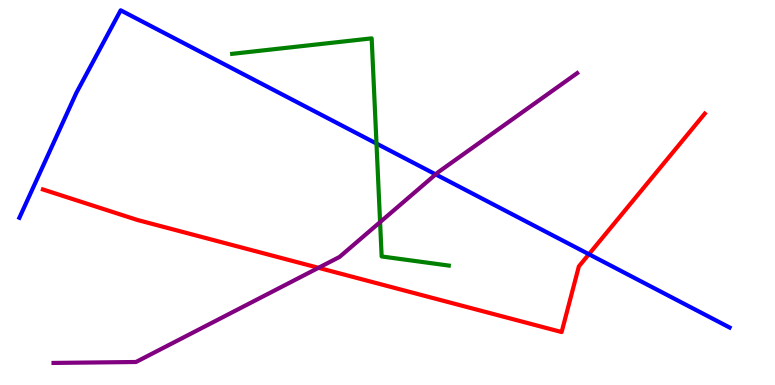[{'lines': ['blue', 'red'], 'intersections': [{'x': 7.6, 'y': 3.4}]}, {'lines': ['green', 'red'], 'intersections': []}, {'lines': ['purple', 'red'], 'intersections': [{'x': 4.11, 'y': 3.04}]}, {'lines': ['blue', 'green'], 'intersections': [{'x': 4.86, 'y': 6.27}]}, {'lines': ['blue', 'purple'], 'intersections': [{'x': 5.62, 'y': 5.47}]}, {'lines': ['green', 'purple'], 'intersections': [{'x': 4.9, 'y': 4.23}]}]